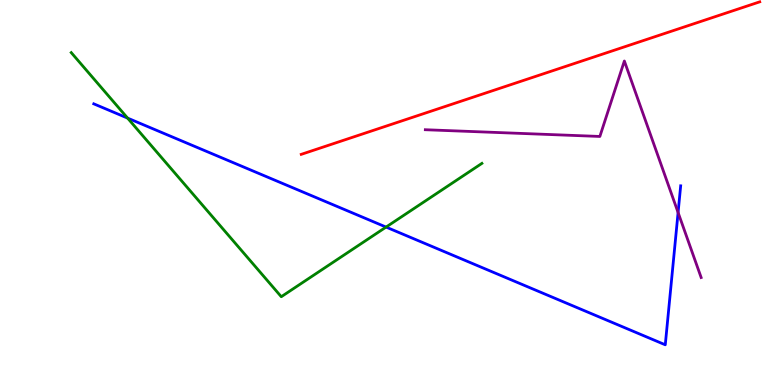[{'lines': ['blue', 'red'], 'intersections': []}, {'lines': ['green', 'red'], 'intersections': []}, {'lines': ['purple', 'red'], 'intersections': []}, {'lines': ['blue', 'green'], 'intersections': [{'x': 1.65, 'y': 6.93}, {'x': 4.98, 'y': 4.1}]}, {'lines': ['blue', 'purple'], 'intersections': [{'x': 8.75, 'y': 4.48}]}, {'lines': ['green', 'purple'], 'intersections': []}]